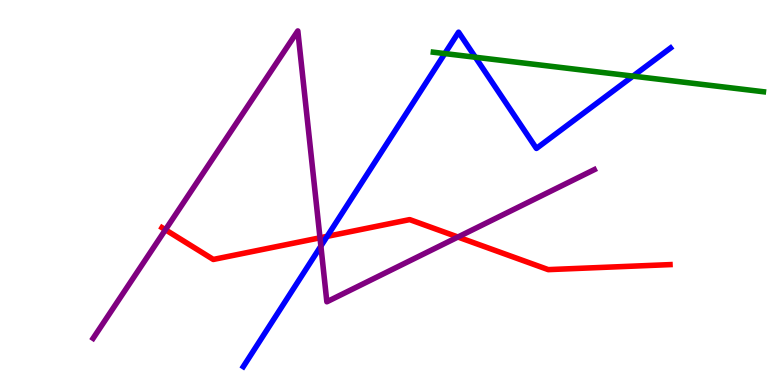[{'lines': ['blue', 'red'], 'intersections': [{'x': 4.22, 'y': 3.86}]}, {'lines': ['green', 'red'], 'intersections': []}, {'lines': ['purple', 'red'], 'intersections': [{'x': 2.13, 'y': 4.03}, {'x': 4.13, 'y': 3.82}, {'x': 5.91, 'y': 3.84}]}, {'lines': ['blue', 'green'], 'intersections': [{'x': 5.74, 'y': 8.61}, {'x': 6.13, 'y': 8.51}, {'x': 8.17, 'y': 8.02}]}, {'lines': ['blue', 'purple'], 'intersections': [{'x': 4.14, 'y': 3.61}]}, {'lines': ['green', 'purple'], 'intersections': []}]